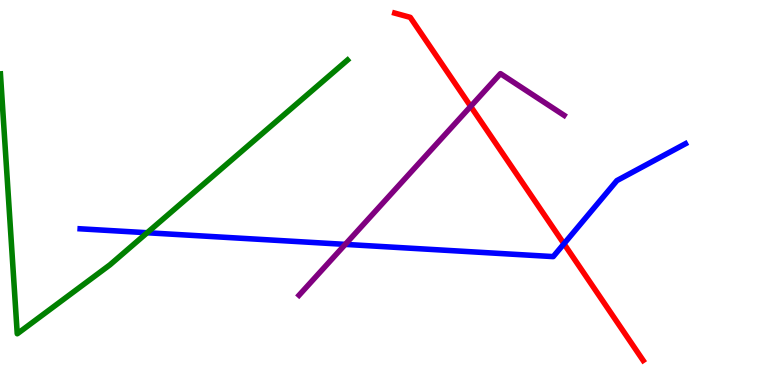[{'lines': ['blue', 'red'], 'intersections': [{'x': 7.28, 'y': 3.67}]}, {'lines': ['green', 'red'], 'intersections': []}, {'lines': ['purple', 'red'], 'intersections': [{'x': 6.07, 'y': 7.24}]}, {'lines': ['blue', 'green'], 'intersections': [{'x': 1.9, 'y': 3.95}]}, {'lines': ['blue', 'purple'], 'intersections': [{'x': 4.46, 'y': 3.65}]}, {'lines': ['green', 'purple'], 'intersections': []}]